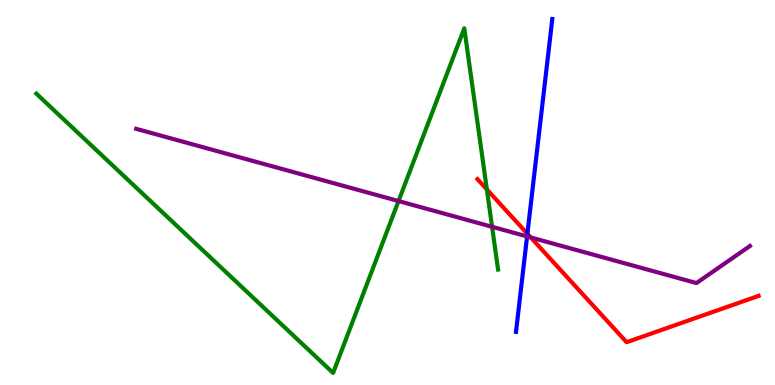[{'lines': ['blue', 'red'], 'intersections': [{'x': 6.8, 'y': 3.93}]}, {'lines': ['green', 'red'], 'intersections': [{'x': 6.28, 'y': 5.08}]}, {'lines': ['purple', 'red'], 'intersections': [{'x': 6.85, 'y': 3.83}]}, {'lines': ['blue', 'green'], 'intersections': []}, {'lines': ['blue', 'purple'], 'intersections': [{'x': 6.8, 'y': 3.86}]}, {'lines': ['green', 'purple'], 'intersections': [{'x': 5.14, 'y': 4.78}, {'x': 6.35, 'y': 4.11}]}]